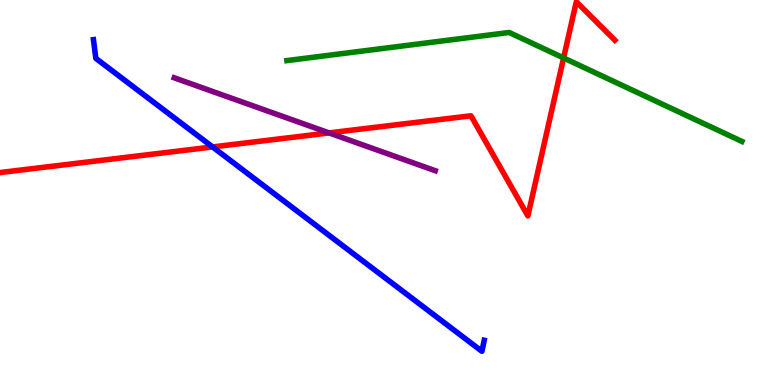[{'lines': ['blue', 'red'], 'intersections': [{'x': 2.74, 'y': 6.18}]}, {'lines': ['green', 'red'], 'intersections': [{'x': 7.27, 'y': 8.49}]}, {'lines': ['purple', 'red'], 'intersections': [{'x': 4.25, 'y': 6.55}]}, {'lines': ['blue', 'green'], 'intersections': []}, {'lines': ['blue', 'purple'], 'intersections': []}, {'lines': ['green', 'purple'], 'intersections': []}]